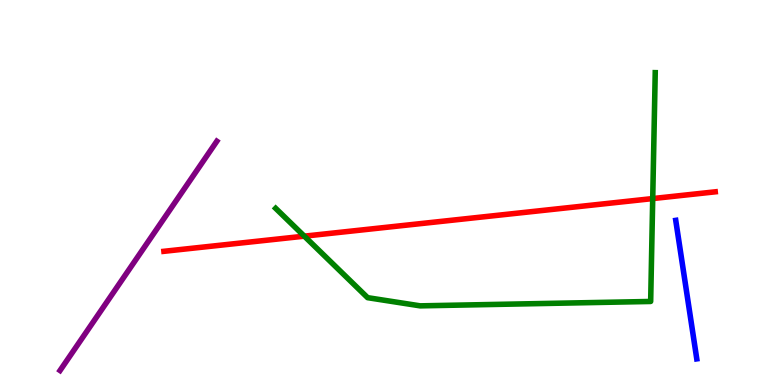[{'lines': ['blue', 'red'], 'intersections': []}, {'lines': ['green', 'red'], 'intersections': [{'x': 3.93, 'y': 3.87}, {'x': 8.42, 'y': 4.84}]}, {'lines': ['purple', 'red'], 'intersections': []}, {'lines': ['blue', 'green'], 'intersections': []}, {'lines': ['blue', 'purple'], 'intersections': []}, {'lines': ['green', 'purple'], 'intersections': []}]